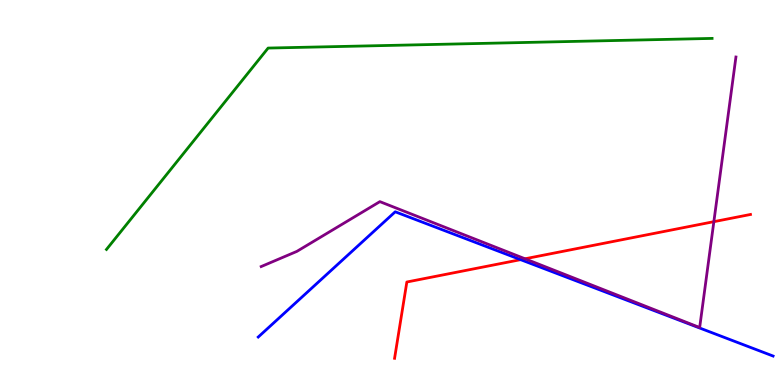[{'lines': ['blue', 'red'], 'intersections': [{'x': 6.72, 'y': 3.26}]}, {'lines': ['green', 'red'], 'intersections': []}, {'lines': ['purple', 'red'], 'intersections': [{'x': 6.77, 'y': 3.28}, {'x': 9.21, 'y': 4.24}]}, {'lines': ['blue', 'green'], 'intersections': []}, {'lines': ['blue', 'purple'], 'intersections': []}, {'lines': ['green', 'purple'], 'intersections': []}]